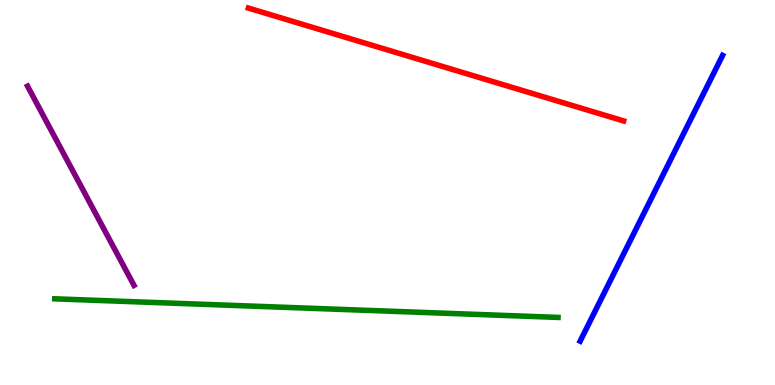[{'lines': ['blue', 'red'], 'intersections': []}, {'lines': ['green', 'red'], 'intersections': []}, {'lines': ['purple', 'red'], 'intersections': []}, {'lines': ['blue', 'green'], 'intersections': []}, {'lines': ['blue', 'purple'], 'intersections': []}, {'lines': ['green', 'purple'], 'intersections': []}]